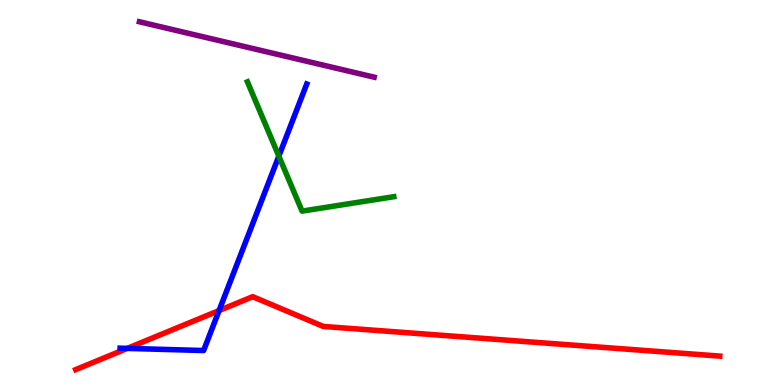[{'lines': ['blue', 'red'], 'intersections': [{'x': 1.64, 'y': 0.951}, {'x': 2.83, 'y': 1.93}]}, {'lines': ['green', 'red'], 'intersections': []}, {'lines': ['purple', 'red'], 'intersections': []}, {'lines': ['blue', 'green'], 'intersections': [{'x': 3.6, 'y': 5.94}]}, {'lines': ['blue', 'purple'], 'intersections': []}, {'lines': ['green', 'purple'], 'intersections': []}]